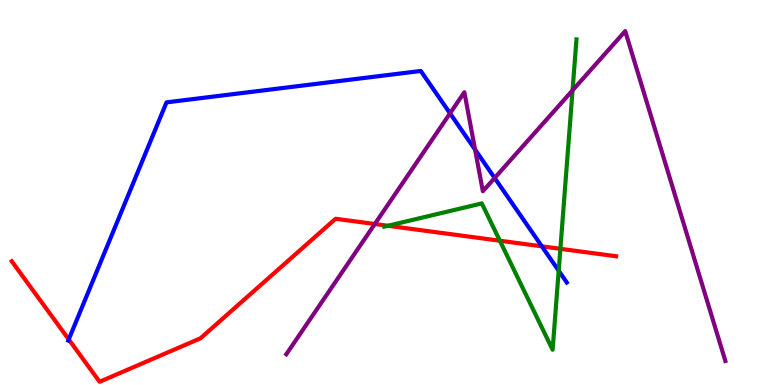[{'lines': ['blue', 'red'], 'intersections': [{'x': 0.887, 'y': 1.18}, {'x': 6.99, 'y': 3.6}]}, {'lines': ['green', 'red'], 'intersections': [{'x': 5.01, 'y': 4.14}, {'x': 6.45, 'y': 3.75}, {'x': 7.23, 'y': 3.54}]}, {'lines': ['purple', 'red'], 'intersections': [{'x': 4.84, 'y': 4.18}]}, {'lines': ['blue', 'green'], 'intersections': [{'x': 7.21, 'y': 2.97}]}, {'lines': ['blue', 'purple'], 'intersections': [{'x': 5.81, 'y': 7.06}, {'x': 6.13, 'y': 6.11}, {'x': 6.38, 'y': 5.38}]}, {'lines': ['green', 'purple'], 'intersections': [{'x': 7.39, 'y': 7.65}]}]